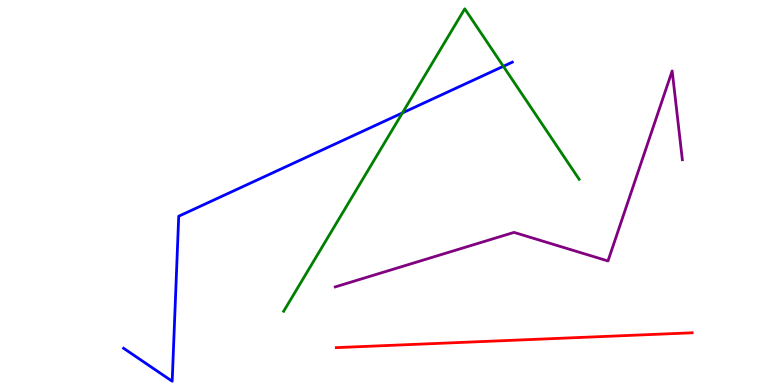[{'lines': ['blue', 'red'], 'intersections': []}, {'lines': ['green', 'red'], 'intersections': []}, {'lines': ['purple', 'red'], 'intersections': []}, {'lines': ['blue', 'green'], 'intersections': [{'x': 5.19, 'y': 7.07}, {'x': 6.49, 'y': 8.28}]}, {'lines': ['blue', 'purple'], 'intersections': []}, {'lines': ['green', 'purple'], 'intersections': []}]